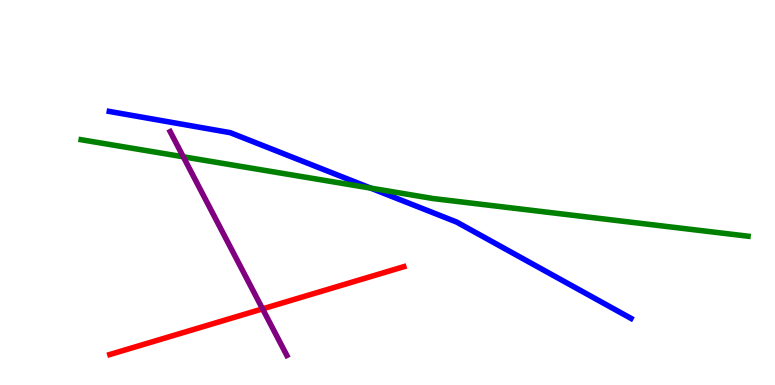[{'lines': ['blue', 'red'], 'intersections': []}, {'lines': ['green', 'red'], 'intersections': []}, {'lines': ['purple', 'red'], 'intersections': [{'x': 3.39, 'y': 1.98}]}, {'lines': ['blue', 'green'], 'intersections': [{'x': 4.78, 'y': 5.11}]}, {'lines': ['blue', 'purple'], 'intersections': []}, {'lines': ['green', 'purple'], 'intersections': [{'x': 2.37, 'y': 5.93}]}]